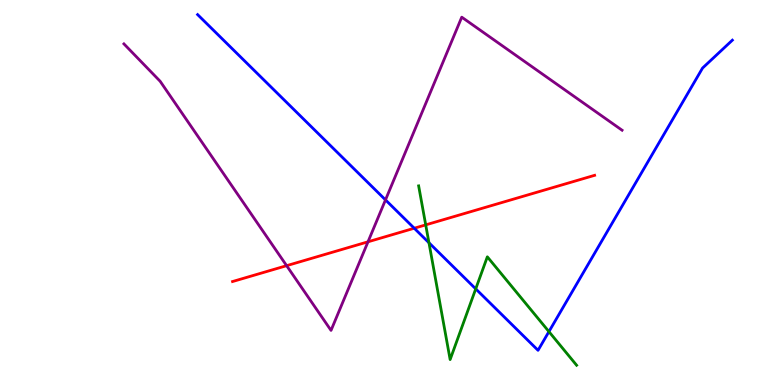[{'lines': ['blue', 'red'], 'intersections': [{'x': 5.35, 'y': 4.07}]}, {'lines': ['green', 'red'], 'intersections': [{'x': 5.49, 'y': 4.16}]}, {'lines': ['purple', 'red'], 'intersections': [{'x': 3.7, 'y': 3.1}, {'x': 4.75, 'y': 3.72}]}, {'lines': ['blue', 'green'], 'intersections': [{'x': 5.53, 'y': 3.69}, {'x': 6.14, 'y': 2.5}, {'x': 7.08, 'y': 1.39}]}, {'lines': ['blue', 'purple'], 'intersections': [{'x': 4.97, 'y': 4.81}]}, {'lines': ['green', 'purple'], 'intersections': []}]